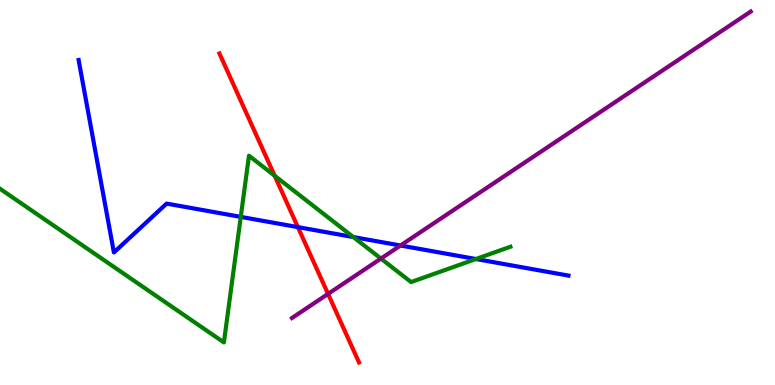[{'lines': ['blue', 'red'], 'intersections': [{'x': 3.84, 'y': 4.1}]}, {'lines': ['green', 'red'], 'intersections': [{'x': 3.54, 'y': 5.43}]}, {'lines': ['purple', 'red'], 'intersections': [{'x': 4.23, 'y': 2.37}]}, {'lines': ['blue', 'green'], 'intersections': [{'x': 3.11, 'y': 4.37}, {'x': 4.56, 'y': 3.84}, {'x': 6.14, 'y': 3.27}]}, {'lines': ['blue', 'purple'], 'intersections': [{'x': 5.17, 'y': 3.62}]}, {'lines': ['green', 'purple'], 'intersections': [{'x': 4.92, 'y': 3.28}]}]